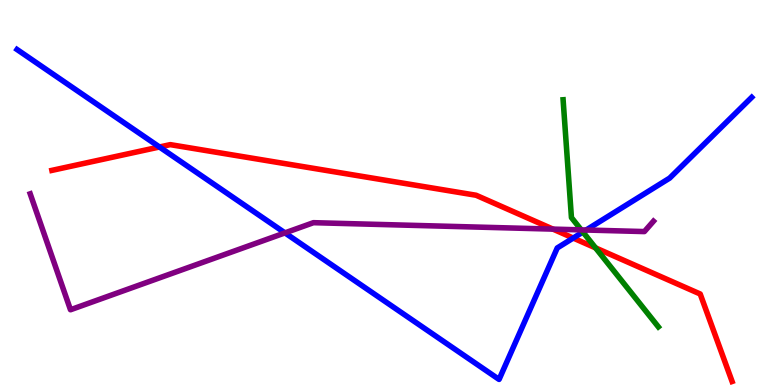[{'lines': ['blue', 'red'], 'intersections': [{'x': 2.06, 'y': 6.18}, {'x': 7.4, 'y': 3.82}]}, {'lines': ['green', 'red'], 'intersections': [{'x': 7.68, 'y': 3.56}]}, {'lines': ['purple', 'red'], 'intersections': [{'x': 7.13, 'y': 4.05}]}, {'lines': ['blue', 'green'], 'intersections': [{'x': 7.52, 'y': 3.97}]}, {'lines': ['blue', 'purple'], 'intersections': [{'x': 3.68, 'y': 3.95}, {'x': 7.56, 'y': 4.03}]}, {'lines': ['green', 'purple'], 'intersections': [{'x': 7.5, 'y': 4.03}]}]